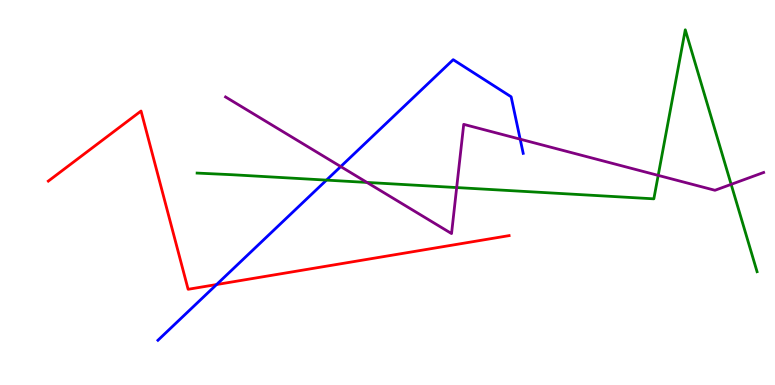[{'lines': ['blue', 'red'], 'intersections': [{'x': 2.79, 'y': 2.61}]}, {'lines': ['green', 'red'], 'intersections': []}, {'lines': ['purple', 'red'], 'intersections': []}, {'lines': ['blue', 'green'], 'intersections': [{'x': 4.21, 'y': 5.32}]}, {'lines': ['blue', 'purple'], 'intersections': [{'x': 4.4, 'y': 5.67}, {'x': 6.71, 'y': 6.39}]}, {'lines': ['green', 'purple'], 'intersections': [{'x': 4.73, 'y': 5.26}, {'x': 5.89, 'y': 5.13}, {'x': 8.49, 'y': 5.44}, {'x': 9.43, 'y': 5.21}]}]